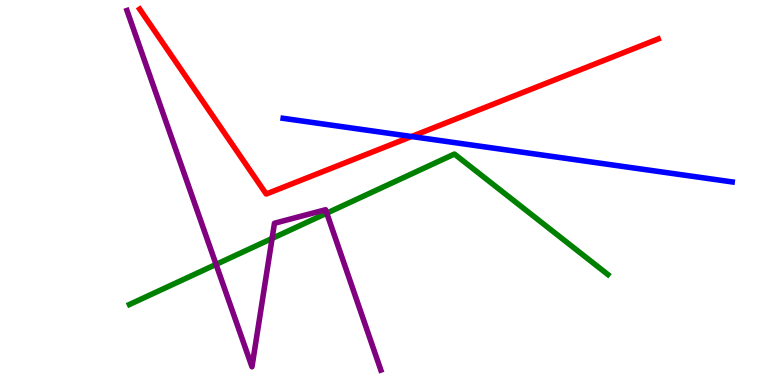[{'lines': ['blue', 'red'], 'intersections': [{'x': 5.31, 'y': 6.45}]}, {'lines': ['green', 'red'], 'intersections': []}, {'lines': ['purple', 'red'], 'intersections': []}, {'lines': ['blue', 'green'], 'intersections': []}, {'lines': ['blue', 'purple'], 'intersections': []}, {'lines': ['green', 'purple'], 'intersections': [{'x': 2.79, 'y': 3.13}, {'x': 3.51, 'y': 3.81}, {'x': 4.22, 'y': 4.46}]}]